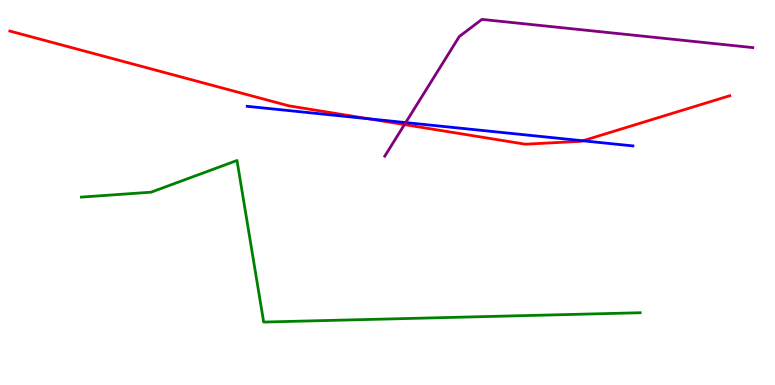[{'lines': ['blue', 'red'], 'intersections': [{'x': 4.76, 'y': 6.91}, {'x': 7.52, 'y': 6.34}]}, {'lines': ['green', 'red'], 'intersections': []}, {'lines': ['purple', 'red'], 'intersections': [{'x': 5.22, 'y': 6.76}]}, {'lines': ['blue', 'green'], 'intersections': []}, {'lines': ['blue', 'purple'], 'intersections': [{'x': 5.23, 'y': 6.82}]}, {'lines': ['green', 'purple'], 'intersections': []}]